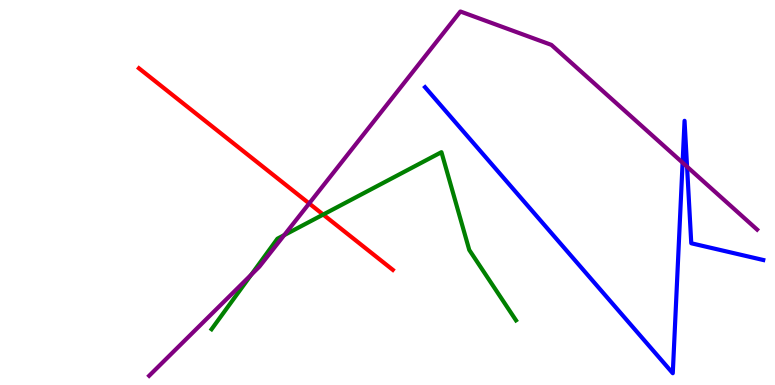[{'lines': ['blue', 'red'], 'intersections': []}, {'lines': ['green', 'red'], 'intersections': [{'x': 4.17, 'y': 4.43}]}, {'lines': ['purple', 'red'], 'intersections': [{'x': 3.99, 'y': 4.72}]}, {'lines': ['blue', 'green'], 'intersections': []}, {'lines': ['blue', 'purple'], 'intersections': [{'x': 8.81, 'y': 5.77}, {'x': 8.87, 'y': 5.67}]}, {'lines': ['green', 'purple'], 'intersections': [{'x': 3.24, 'y': 2.86}, {'x': 3.67, 'y': 3.89}]}]